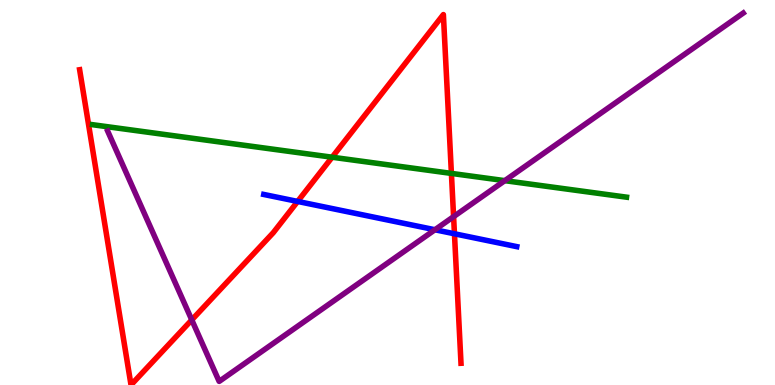[{'lines': ['blue', 'red'], 'intersections': [{'x': 3.84, 'y': 4.77}, {'x': 5.86, 'y': 3.93}]}, {'lines': ['green', 'red'], 'intersections': [{'x': 4.29, 'y': 5.92}, {'x': 5.82, 'y': 5.5}]}, {'lines': ['purple', 'red'], 'intersections': [{'x': 2.47, 'y': 1.69}, {'x': 5.85, 'y': 4.37}]}, {'lines': ['blue', 'green'], 'intersections': []}, {'lines': ['blue', 'purple'], 'intersections': [{'x': 5.61, 'y': 4.03}]}, {'lines': ['green', 'purple'], 'intersections': [{'x': 6.51, 'y': 5.31}]}]